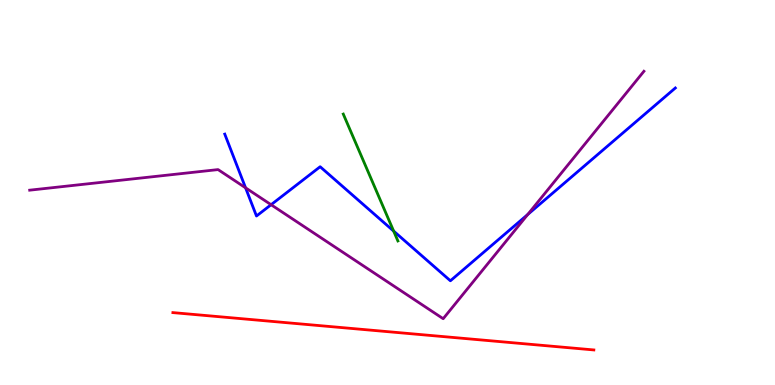[{'lines': ['blue', 'red'], 'intersections': []}, {'lines': ['green', 'red'], 'intersections': []}, {'lines': ['purple', 'red'], 'intersections': []}, {'lines': ['blue', 'green'], 'intersections': [{'x': 5.08, 'y': 4.0}]}, {'lines': ['blue', 'purple'], 'intersections': [{'x': 3.17, 'y': 5.12}, {'x': 3.5, 'y': 4.68}, {'x': 6.81, 'y': 4.43}]}, {'lines': ['green', 'purple'], 'intersections': []}]